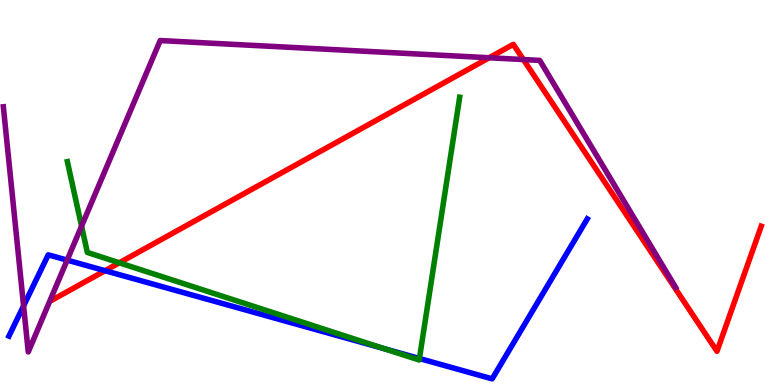[{'lines': ['blue', 'red'], 'intersections': [{'x': 1.36, 'y': 2.97}]}, {'lines': ['green', 'red'], 'intersections': [{'x': 1.54, 'y': 3.17}]}, {'lines': ['purple', 'red'], 'intersections': [{'x': 6.31, 'y': 8.5}, {'x': 6.75, 'y': 8.45}]}, {'lines': ['blue', 'green'], 'intersections': [{'x': 4.96, 'y': 0.942}, {'x': 5.41, 'y': 0.688}]}, {'lines': ['blue', 'purple'], 'intersections': [{'x': 0.304, 'y': 2.06}, {'x': 0.867, 'y': 3.24}]}, {'lines': ['green', 'purple'], 'intersections': [{'x': 1.05, 'y': 4.13}]}]